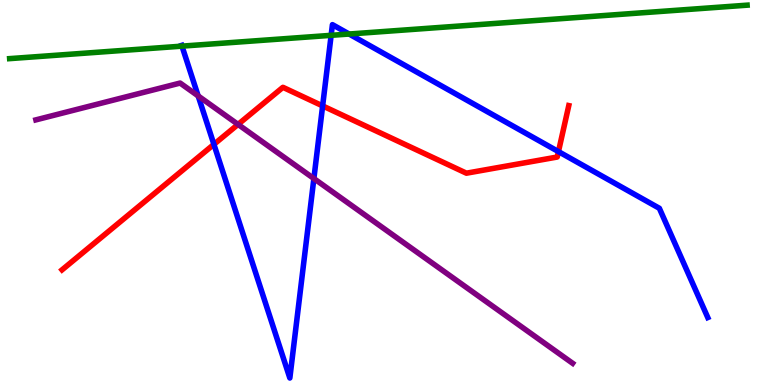[{'lines': ['blue', 'red'], 'intersections': [{'x': 2.76, 'y': 6.25}, {'x': 4.16, 'y': 7.25}, {'x': 7.21, 'y': 6.06}]}, {'lines': ['green', 'red'], 'intersections': []}, {'lines': ['purple', 'red'], 'intersections': [{'x': 3.07, 'y': 6.77}]}, {'lines': ['blue', 'green'], 'intersections': [{'x': 2.35, 'y': 8.8}, {'x': 4.27, 'y': 9.08}, {'x': 4.5, 'y': 9.12}]}, {'lines': ['blue', 'purple'], 'intersections': [{'x': 2.56, 'y': 7.51}, {'x': 4.05, 'y': 5.36}]}, {'lines': ['green', 'purple'], 'intersections': []}]